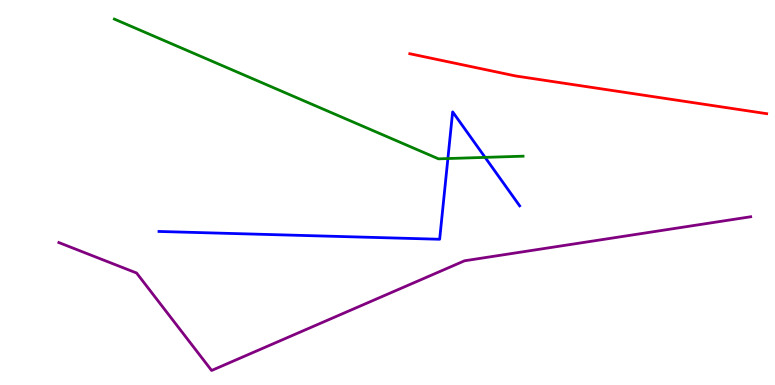[{'lines': ['blue', 'red'], 'intersections': []}, {'lines': ['green', 'red'], 'intersections': []}, {'lines': ['purple', 'red'], 'intersections': []}, {'lines': ['blue', 'green'], 'intersections': [{'x': 5.78, 'y': 5.88}, {'x': 6.26, 'y': 5.91}]}, {'lines': ['blue', 'purple'], 'intersections': []}, {'lines': ['green', 'purple'], 'intersections': []}]